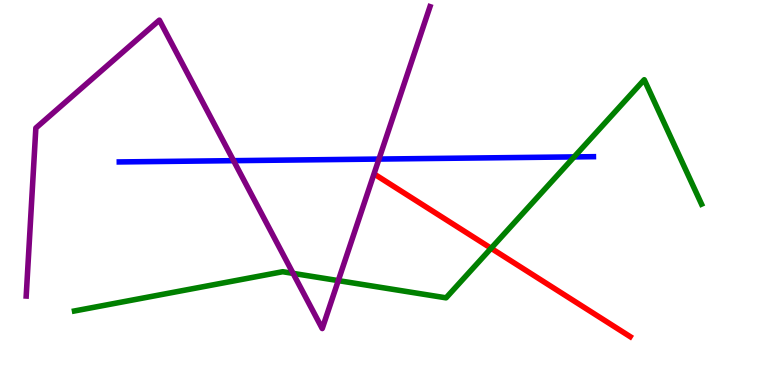[{'lines': ['blue', 'red'], 'intersections': []}, {'lines': ['green', 'red'], 'intersections': [{'x': 6.34, 'y': 3.55}]}, {'lines': ['purple', 'red'], 'intersections': []}, {'lines': ['blue', 'green'], 'intersections': [{'x': 7.41, 'y': 5.92}]}, {'lines': ['blue', 'purple'], 'intersections': [{'x': 3.01, 'y': 5.83}, {'x': 4.89, 'y': 5.87}]}, {'lines': ['green', 'purple'], 'intersections': [{'x': 3.78, 'y': 2.9}, {'x': 4.37, 'y': 2.71}]}]